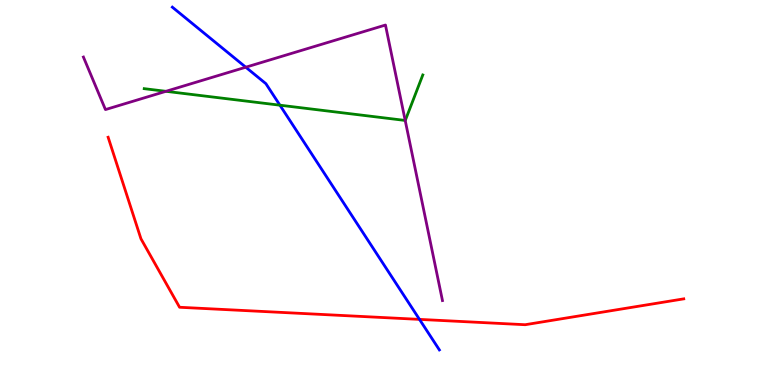[{'lines': ['blue', 'red'], 'intersections': [{'x': 5.41, 'y': 1.7}]}, {'lines': ['green', 'red'], 'intersections': []}, {'lines': ['purple', 'red'], 'intersections': []}, {'lines': ['blue', 'green'], 'intersections': [{'x': 3.61, 'y': 7.27}]}, {'lines': ['blue', 'purple'], 'intersections': [{'x': 3.17, 'y': 8.25}]}, {'lines': ['green', 'purple'], 'intersections': [{'x': 2.14, 'y': 7.63}, {'x': 5.23, 'y': 6.87}]}]